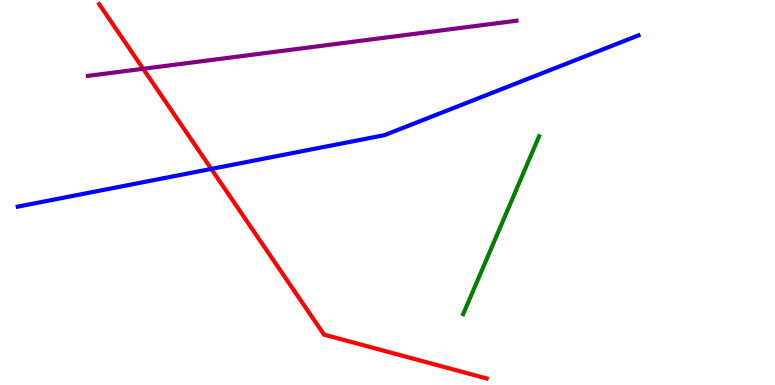[{'lines': ['blue', 'red'], 'intersections': [{'x': 2.73, 'y': 5.61}]}, {'lines': ['green', 'red'], 'intersections': []}, {'lines': ['purple', 'red'], 'intersections': [{'x': 1.85, 'y': 8.21}]}, {'lines': ['blue', 'green'], 'intersections': []}, {'lines': ['blue', 'purple'], 'intersections': []}, {'lines': ['green', 'purple'], 'intersections': []}]